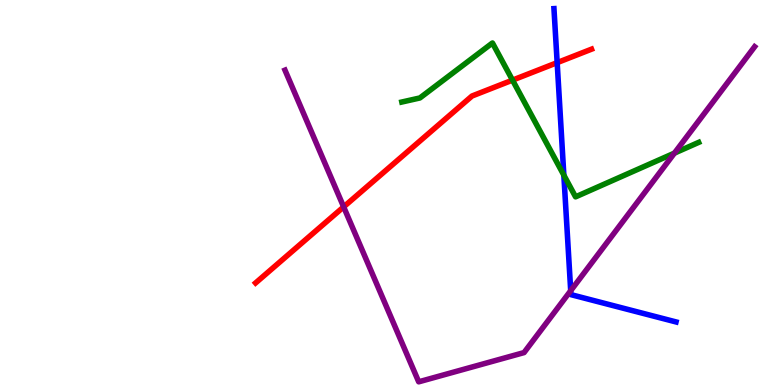[{'lines': ['blue', 'red'], 'intersections': [{'x': 7.19, 'y': 8.37}]}, {'lines': ['green', 'red'], 'intersections': [{'x': 6.61, 'y': 7.92}]}, {'lines': ['purple', 'red'], 'intersections': [{'x': 4.43, 'y': 4.63}]}, {'lines': ['blue', 'green'], 'intersections': [{'x': 7.28, 'y': 5.45}]}, {'lines': ['blue', 'purple'], 'intersections': [{'x': 7.36, 'y': 2.45}]}, {'lines': ['green', 'purple'], 'intersections': [{'x': 8.7, 'y': 6.02}]}]